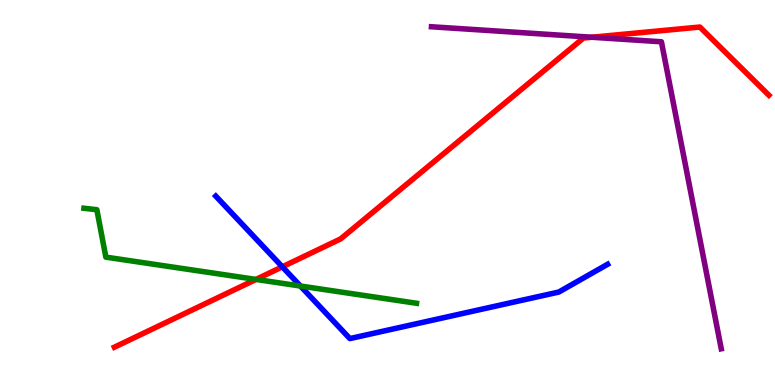[{'lines': ['blue', 'red'], 'intersections': [{'x': 3.64, 'y': 3.07}]}, {'lines': ['green', 'red'], 'intersections': [{'x': 3.3, 'y': 2.74}]}, {'lines': ['purple', 'red'], 'intersections': [{'x': 7.64, 'y': 9.03}]}, {'lines': ['blue', 'green'], 'intersections': [{'x': 3.88, 'y': 2.57}]}, {'lines': ['blue', 'purple'], 'intersections': []}, {'lines': ['green', 'purple'], 'intersections': []}]